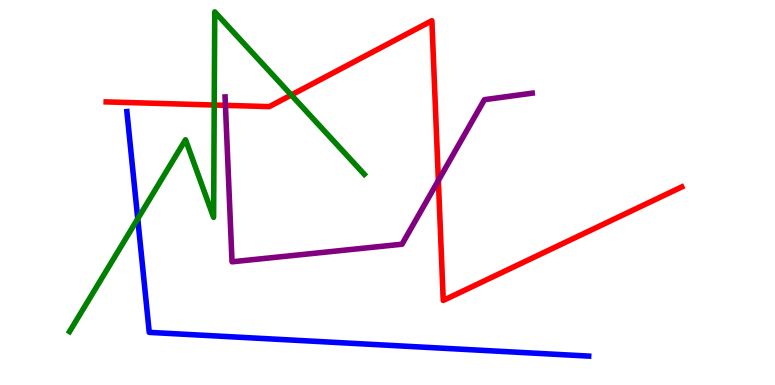[{'lines': ['blue', 'red'], 'intersections': []}, {'lines': ['green', 'red'], 'intersections': [{'x': 2.76, 'y': 7.27}, {'x': 3.76, 'y': 7.53}]}, {'lines': ['purple', 'red'], 'intersections': [{'x': 2.91, 'y': 7.26}, {'x': 5.66, 'y': 5.31}]}, {'lines': ['blue', 'green'], 'intersections': [{'x': 1.78, 'y': 4.32}]}, {'lines': ['blue', 'purple'], 'intersections': []}, {'lines': ['green', 'purple'], 'intersections': []}]